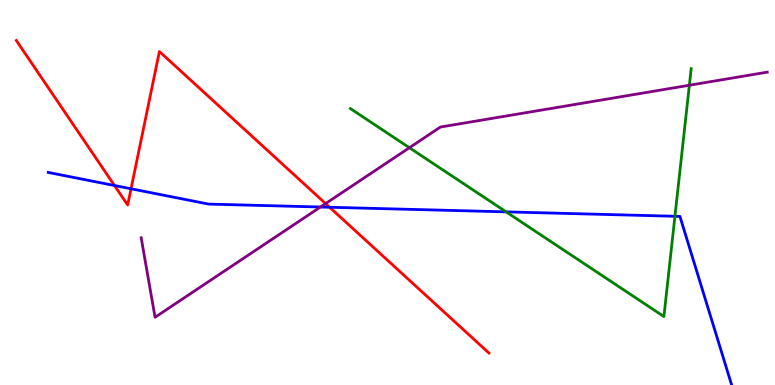[{'lines': ['blue', 'red'], 'intersections': [{'x': 1.48, 'y': 5.18}, {'x': 1.69, 'y': 5.1}, {'x': 4.25, 'y': 4.62}]}, {'lines': ['green', 'red'], 'intersections': []}, {'lines': ['purple', 'red'], 'intersections': [{'x': 4.2, 'y': 4.71}]}, {'lines': ['blue', 'green'], 'intersections': [{'x': 6.53, 'y': 4.5}, {'x': 8.71, 'y': 4.38}]}, {'lines': ['blue', 'purple'], 'intersections': [{'x': 4.14, 'y': 4.62}]}, {'lines': ['green', 'purple'], 'intersections': [{'x': 5.28, 'y': 6.16}, {'x': 8.89, 'y': 7.79}]}]